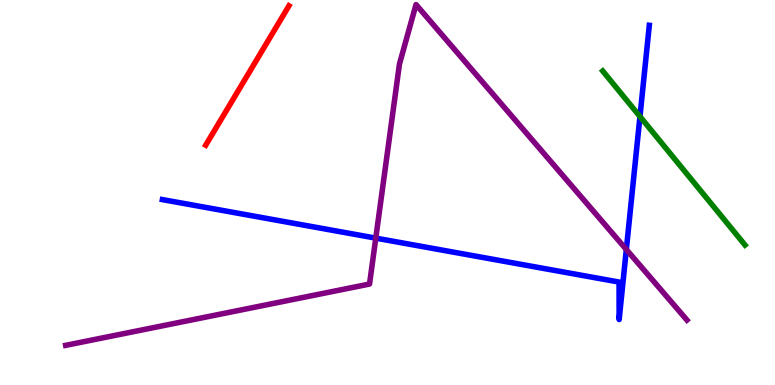[{'lines': ['blue', 'red'], 'intersections': []}, {'lines': ['green', 'red'], 'intersections': []}, {'lines': ['purple', 'red'], 'intersections': []}, {'lines': ['blue', 'green'], 'intersections': [{'x': 8.26, 'y': 6.97}]}, {'lines': ['blue', 'purple'], 'intersections': [{'x': 4.85, 'y': 3.81}, {'x': 8.08, 'y': 3.52}]}, {'lines': ['green', 'purple'], 'intersections': []}]